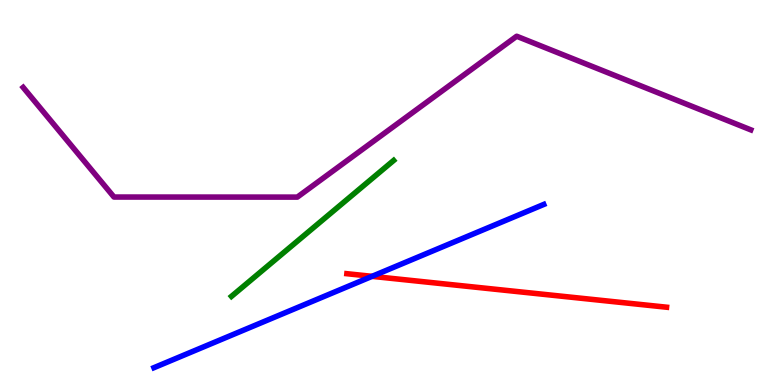[{'lines': ['blue', 'red'], 'intersections': [{'x': 4.8, 'y': 2.82}]}, {'lines': ['green', 'red'], 'intersections': []}, {'lines': ['purple', 'red'], 'intersections': []}, {'lines': ['blue', 'green'], 'intersections': []}, {'lines': ['blue', 'purple'], 'intersections': []}, {'lines': ['green', 'purple'], 'intersections': []}]